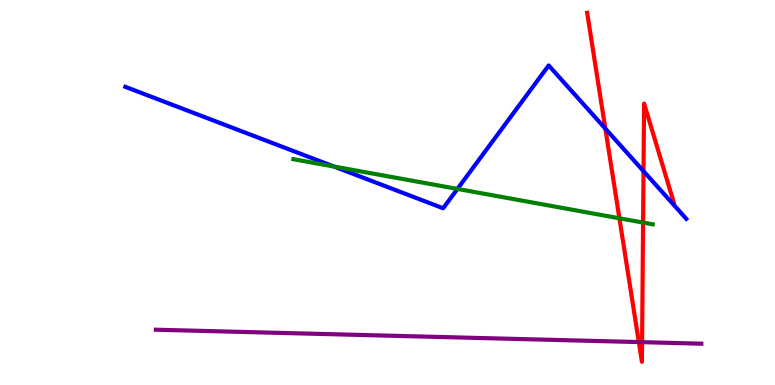[{'lines': ['blue', 'red'], 'intersections': [{'x': 7.81, 'y': 6.66}, {'x': 8.3, 'y': 5.55}]}, {'lines': ['green', 'red'], 'intersections': [{'x': 7.99, 'y': 4.33}, {'x': 8.3, 'y': 4.22}]}, {'lines': ['purple', 'red'], 'intersections': [{'x': 8.24, 'y': 1.11}, {'x': 8.28, 'y': 1.11}]}, {'lines': ['blue', 'green'], 'intersections': [{'x': 4.31, 'y': 5.67}, {'x': 5.9, 'y': 5.09}]}, {'lines': ['blue', 'purple'], 'intersections': []}, {'lines': ['green', 'purple'], 'intersections': []}]